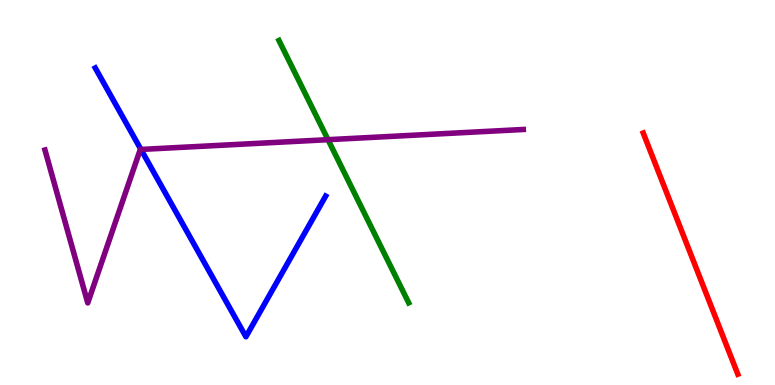[{'lines': ['blue', 'red'], 'intersections': []}, {'lines': ['green', 'red'], 'intersections': []}, {'lines': ['purple', 'red'], 'intersections': []}, {'lines': ['blue', 'green'], 'intersections': []}, {'lines': ['blue', 'purple'], 'intersections': [{'x': 1.82, 'y': 6.12}]}, {'lines': ['green', 'purple'], 'intersections': [{'x': 4.23, 'y': 6.37}]}]